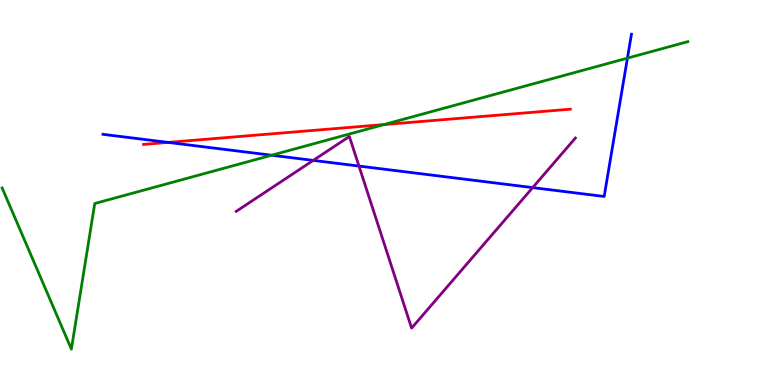[{'lines': ['blue', 'red'], 'intersections': [{'x': 2.17, 'y': 6.3}]}, {'lines': ['green', 'red'], 'intersections': [{'x': 4.95, 'y': 6.76}]}, {'lines': ['purple', 'red'], 'intersections': []}, {'lines': ['blue', 'green'], 'intersections': [{'x': 3.5, 'y': 5.97}, {'x': 8.1, 'y': 8.49}]}, {'lines': ['blue', 'purple'], 'intersections': [{'x': 4.04, 'y': 5.83}, {'x': 4.63, 'y': 5.69}, {'x': 6.87, 'y': 5.13}]}, {'lines': ['green', 'purple'], 'intersections': []}]